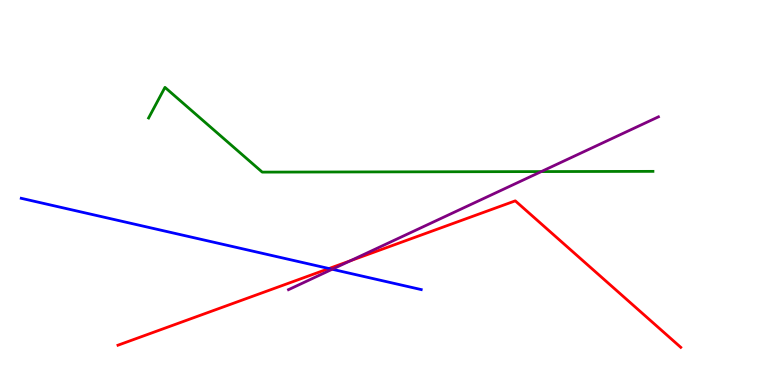[{'lines': ['blue', 'red'], 'intersections': [{'x': 4.25, 'y': 3.03}]}, {'lines': ['green', 'red'], 'intersections': []}, {'lines': ['purple', 'red'], 'intersections': [{'x': 4.52, 'y': 3.23}]}, {'lines': ['blue', 'green'], 'intersections': []}, {'lines': ['blue', 'purple'], 'intersections': [{'x': 4.29, 'y': 3.01}]}, {'lines': ['green', 'purple'], 'intersections': [{'x': 6.98, 'y': 5.54}]}]